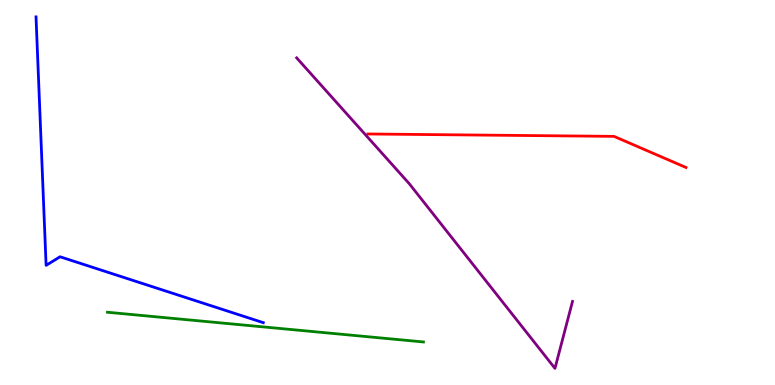[{'lines': ['blue', 'red'], 'intersections': []}, {'lines': ['green', 'red'], 'intersections': []}, {'lines': ['purple', 'red'], 'intersections': []}, {'lines': ['blue', 'green'], 'intersections': []}, {'lines': ['blue', 'purple'], 'intersections': []}, {'lines': ['green', 'purple'], 'intersections': []}]